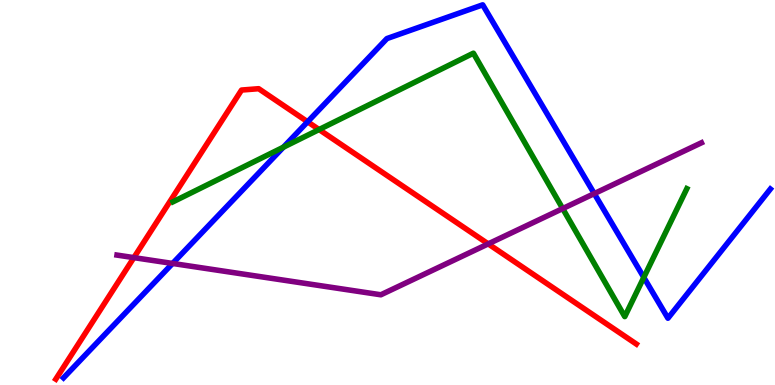[{'lines': ['blue', 'red'], 'intersections': [{'x': 3.97, 'y': 6.84}]}, {'lines': ['green', 'red'], 'intersections': [{'x': 4.12, 'y': 6.64}]}, {'lines': ['purple', 'red'], 'intersections': [{'x': 1.73, 'y': 3.31}, {'x': 6.3, 'y': 3.67}]}, {'lines': ['blue', 'green'], 'intersections': [{'x': 3.66, 'y': 6.18}, {'x': 8.31, 'y': 2.79}]}, {'lines': ['blue', 'purple'], 'intersections': [{'x': 2.23, 'y': 3.16}, {'x': 7.67, 'y': 4.97}]}, {'lines': ['green', 'purple'], 'intersections': [{'x': 7.26, 'y': 4.58}]}]